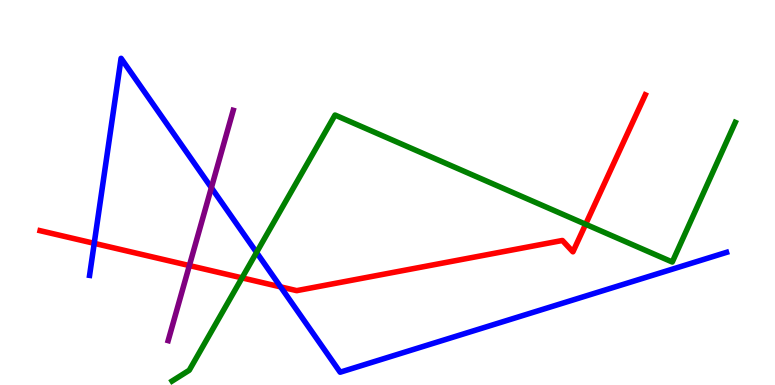[{'lines': ['blue', 'red'], 'intersections': [{'x': 1.22, 'y': 3.68}, {'x': 3.62, 'y': 2.55}]}, {'lines': ['green', 'red'], 'intersections': [{'x': 3.12, 'y': 2.78}, {'x': 7.56, 'y': 4.18}]}, {'lines': ['purple', 'red'], 'intersections': [{'x': 2.44, 'y': 3.1}]}, {'lines': ['blue', 'green'], 'intersections': [{'x': 3.31, 'y': 3.44}]}, {'lines': ['blue', 'purple'], 'intersections': [{'x': 2.73, 'y': 5.12}]}, {'lines': ['green', 'purple'], 'intersections': []}]